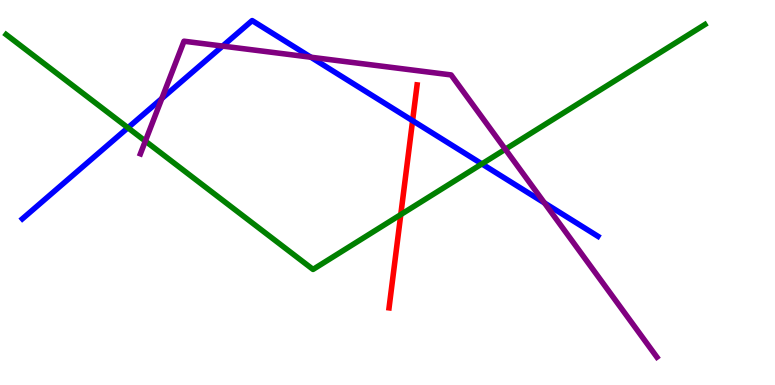[{'lines': ['blue', 'red'], 'intersections': [{'x': 5.32, 'y': 6.87}]}, {'lines': ['green', 'red'], 'intersections': [{'x': 5.17, 'y': 4.43}]}, {'lines': ['purple', 'red'], 'intersections': []}, {'lines': ['blue', 'green'], 'intersections': [{'x': 1.65, 'y': 6.68}, {'x': 6.22, 'y': 5.74}]}, {'lines': ['blue', 'purple'], 'intersections': [{'x': 2.09, 'y': 7.44}, {'x': 2.87, 'y': 8.8}, {'x': 4.01, 'y': 8.51}, {'x': 7.03, 'y': 4.73}]}, {'lines': ['green', 'purple'], 'intersections': [{'x': 1.88, 'y': 6.34}, {'x': 6.52, 'y': 6.12}]}]